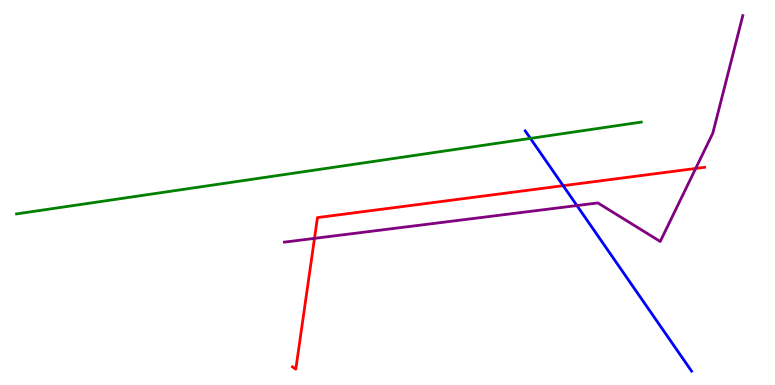[{'lines': ['blue', 'red'], 'intersections': [{'x': 7.27, 'y': 5.18}]}, {'lines': ['green', 'red'], 'intersections': []}, {'lines': ['purple', 'red'], 'intersections': [{'x': 4.06, 'y': 3.81}, {'x': 8.98, 'y': 5.62}]}, {'lines': ['blue', 'green'], 'intersections': [{'x': 6.84, 'y': 6.41}]}, {'lines': ['blue', 'purple'], 'intersections': [{'x': 7.44, 'y': 4.66}]}, {'lines': ['green', 'purple'], 'intersections': []}]